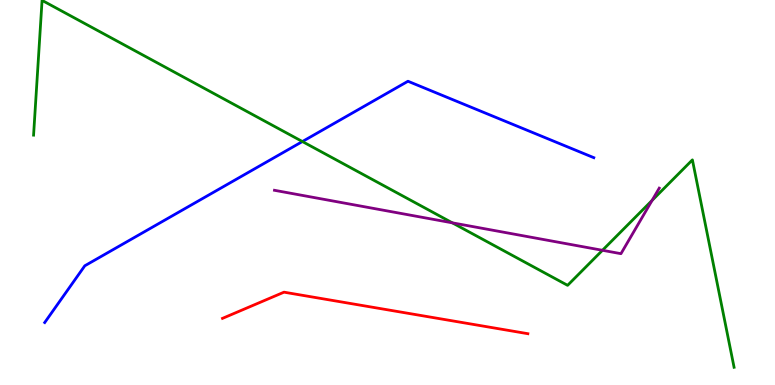[{'lines': ['blue', 'red'], 'intersections': []}, {'lines': ['green', 'red'], 'intersections': []}, {'lines': ['purple', 'red'], 'intersections': []}, {'lines': ['blue', 'green'], 'intersections': [{'x': 3.9, 'y': 6.32}]}, {'lines': ['blue', 'purple'], 'intersections': []}, {'lines': ['green', 'purple'], 'intersections': [{'x': 5.84, 'y': 4.21}, {'x': 7.77, 'y': 3.5}, {'x': 8.41, 'y': 4.79}]}]